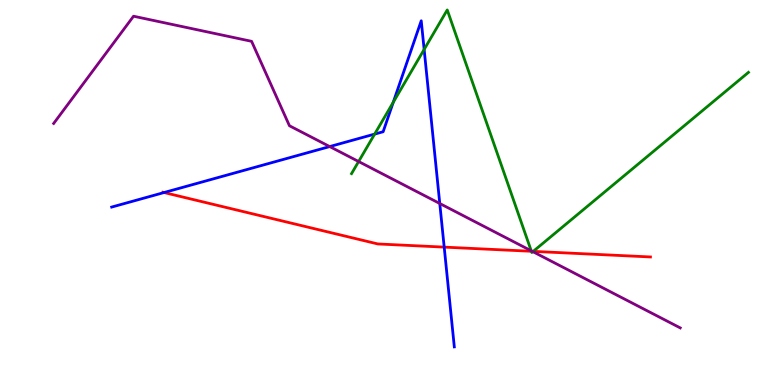[{'lines': ['blue', 'red'], 'intersections': [{'x': 2.12, 'y': 5.0}, {'x': 5.73, 'y': 3.58}]}, {'lines': ['green', 'red'], 'intersections': [{'x': 6.86, 'y': 3.47}, {'x': 6.88, 'y': 3.47}]}, {'lines': ['purple', 'red'], 'intersections': [{'x': 6.87, 'y': 3.47}]}, {'lines': ['blue', 'green'], 'intersections': [{'x': 4.83, 'y': 6.52}, {'x': 5.07, 'y': 7.34}, {'x': 5.47, 'y': 8.72}]}, {'lines': ['blue', 'purple'], 'intersections': [{'x': 4.25, 'y': 6.19}, {'x': 5.67, 'y': 4.71}]}, {'lines': ['green', 'purple'], 'intersections': [{'x': 4.63, 'y': 5.8}, {'x': 6.85, 'y': 3.49}, {'x': 6.88, 'y': 3.46}]}]